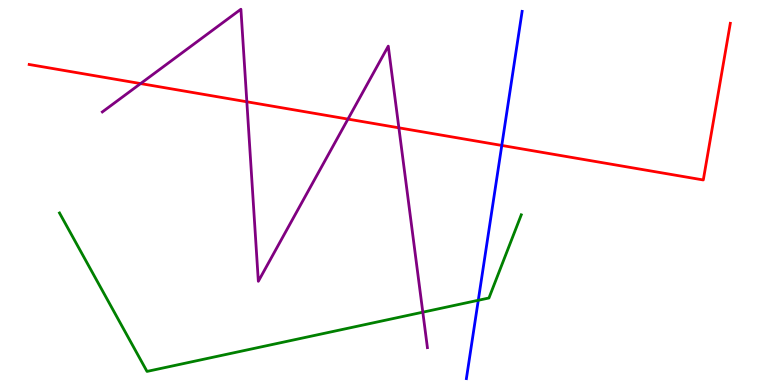[{'lines': ['blue', 'red'], 'intersections': [{'x': 6.47, 'y': 6.22}]}, {'lines': ['green', 'red'], 'intersections': []}, {'lines': ['purple', 'red'], 'intersections': [{'x': 1.81, 'y': 7.83}, {'x': 3.18, 'y': 7.36}, {'x': 4.49, 'y': 6.91}, {'x': 5.15, 'y': 6.68}]}, {'lines': ['blue', 'green'], 'intersections': [{'x': 6.17, 'y': 2.2}]}, {'lines': ['blue', 'purple'], 'intersections': []}, {'lines': ['green', 'purple'], 'intersections': [{'x': 5.46, 'y': 1.89}]}]